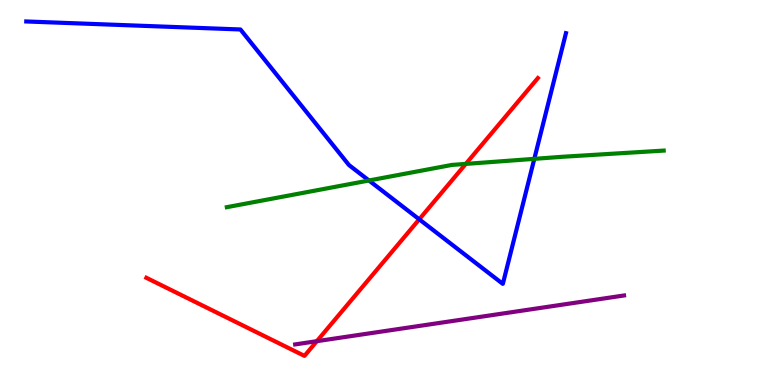[{'lines': ['blue', 'red'], 'intersections': [{'x': 5.41, 'y': 4.3}]}, {'lines': ['green', 'red'], 'intersections': [{'x': 6.01, 'y': 5.74}]}, {'lines': ['purple', 'red'], 'intersections': [{'x': 4.09, 'y': 1.14}]}, {'lines': ['blue', 'green'], 'intersections': [{'x': 4.76, 'y': 5.31}, {'x': 6.89, 'y': 5.87}]}, {'lines': ['blue', 'purple'], 'intersections': []}, {'lines': ['green', 'purple'], 'intersections': []}]